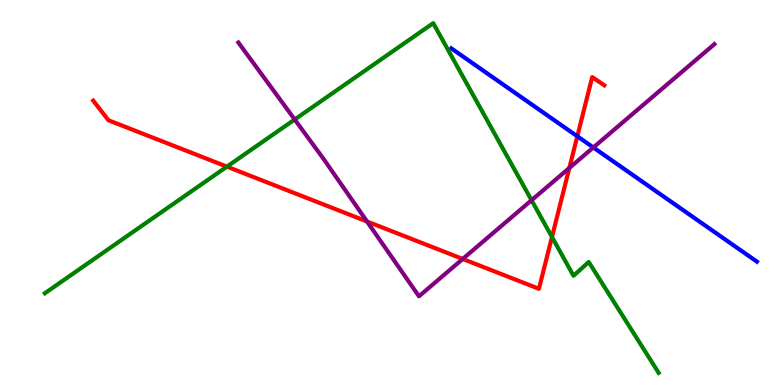[{'lines': ['blue', 'red'], 'intersections': [{'x': 7.45, 'y': 6.46}]}, {'lines': ['green', 'red'], 'intersections': [{'x': 2.93, 'y': 5.67}, {'x': 7.12, 'y': 3.84}]}, {'lines': ['purple', 'red'], 'intersections': [{'x': 4.74, 'y': 4.25}, {'x': 5.97, 'y': 3.27}, {'x': 7.35, 'y': 5.64}]}, {'lines': ['blue', 'green'], 'intersections': []}, {'lines': ['blue', 'purple'], 'intersections': [{'x': 7.66, 'y': 6.17}]}, {'lines': ['green', 'purple'], 'intersections': [{'x': 3.8, 'y': 6.9}, {'x': 6.86, 'y': 4.8}]}]